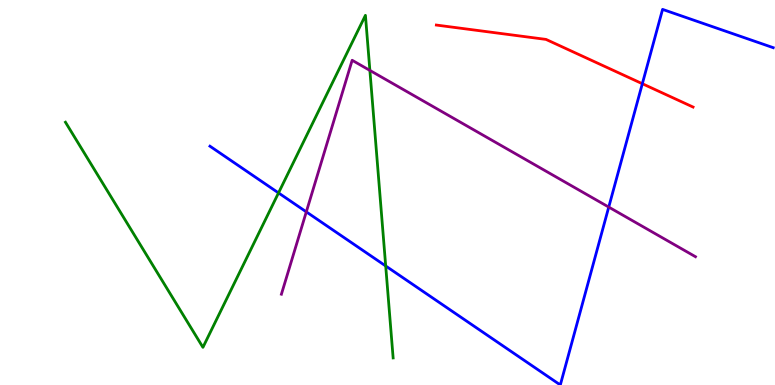[{'lines': ['blue', 'red'], 'intersections': [{'x': 8.29, 'y': 7.83}]}, {'lines': ['green', 'red'], 'intersections': []}, {'lines': ['purple', 'red'], 'intersections': []}, {'lines': ['blue', 'green'], 'intersections': [{'x': 3.59, 'y': 4.99}, {'x': 4.98, 'y': 3.09}]}, {'lines': ['blue', 'purple'], 'intersections': [{'x': 3.95, 'y': 4.5}, {'x': 7.85, 'y': 4.62}]}, {'lines': ['green', 'purple'], 'intersections': [{'x': 4.77, 'y': 8.17}]}]